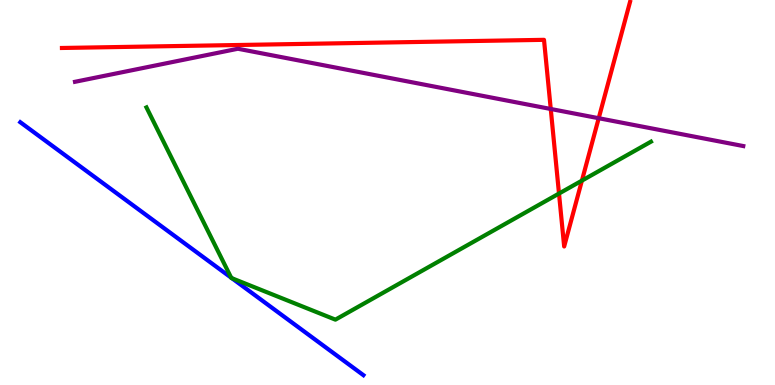[{'lines': ['blue', 'red'], 'intersections': []}, {'lines': ['green', 'red'], 'intersections': [{'x': 7.21, 'y': 4.97}, {'x': 7.51, 'y': 5.31}]}, {'lines': ['purple', 'red'], 'intersections': [{'x': 7.11, 'y': 7.17}, {'x': 7.73, 'y': 6.93}]}, {'lines': ['blue', 'green'], 'intersections': [{'x': 2.98, 'y': 2.79}, {'x': 2.99, 'y': 2.77}]}, {'lines': ['blue', 'purple'], 'intersections': []}, {'lines': ['green', 'purple'], 'intersections': []}]